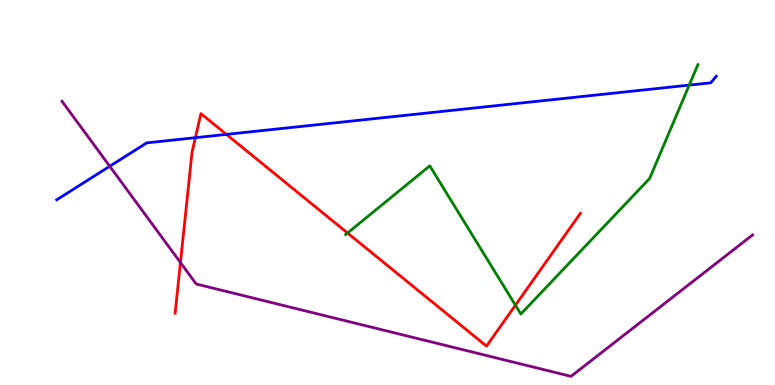[{'lines': ['blue', 'red'], 'intersections': [{'x': 2.52, 'y': 6.42}, {'x': 2.92, 'y': 6.51}]}, {'lines': ['green', 'red'], 'intersections': [{'x': 4.48, 'y': 3.95}, {'x': 6.65, 'y': 2.07}]}, {'lines': ['purple', 'red'], 'intersections': [{'x': 2.33, 'y': 3.18}]}, {'lines': ['blue', 'green'], 'intersections': [{'x': 8.89, 'y': 7.79}]}, {'lines': ['blue', 'purple'], 'intersections': [{'x': 1.42, 'y': 5.68}]}, {'lines': ['green', 'purple'], 'intersections': []}]